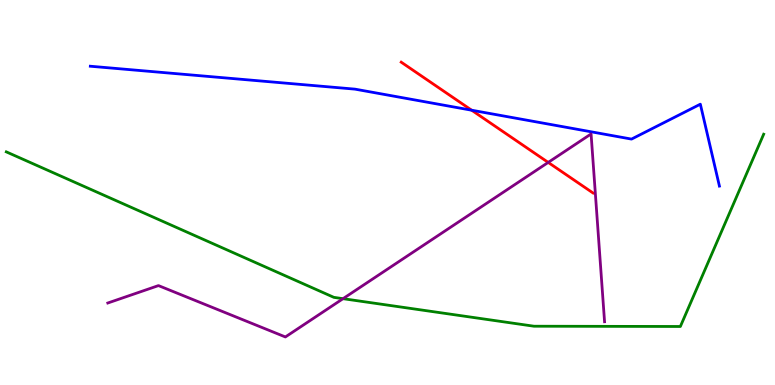[{'lines': ['blue', 'red'], 'intersections': [{'x': 6.09, 'y': 7.14}]}, {'lines': ['green', 'red'], 'intersections': []}, {'lines': ['purple', 'red'], 'intersections': [{'x': 7.07, 'y': 5.78}]}, {'lines': ['blue', 'green'], 'intersections': []}, {'lines': ['blue', 'purple'], 'intersections': []}, {'lines': ['green', 'purple'], 'intersections': [{'x': 4.43, 'y': 2.24}]}]